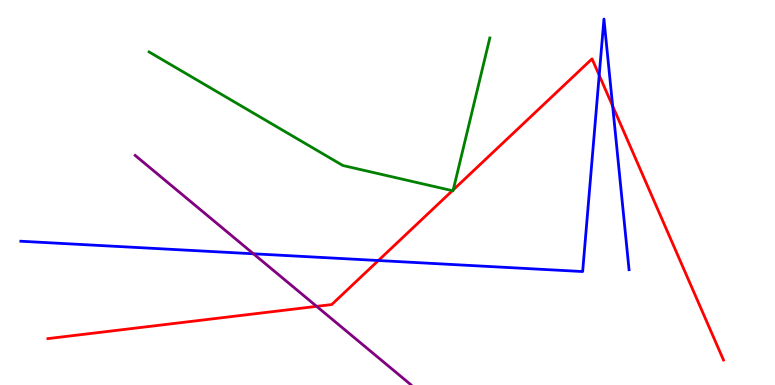[{'lines': ['blue', 'red'], 'intersections': [{'x': 4.88, 'y': 3.23}, {'x': 7.73, 'y': 8.05}, {'x': 7.91, 'y': 7.24}]}, {'lines': ['green', 'red'], 'intersections': [{'x': 5.84, 'y': 5.05}, {'x': 5.85, 'y': 5.07}]}, {'lines': ['purple', 'red'], 'intersections': [{'x': 4.09, 'y': 2.04}]}, {'lines': ['blue', 'green'], 'intersections': []}, {'lines': ['blue', 'purple'], 'intersections': [{'x': 3.27, 'y': 3.41}]}, {'lines': ['green', 'purple'], 'intersections': []}]